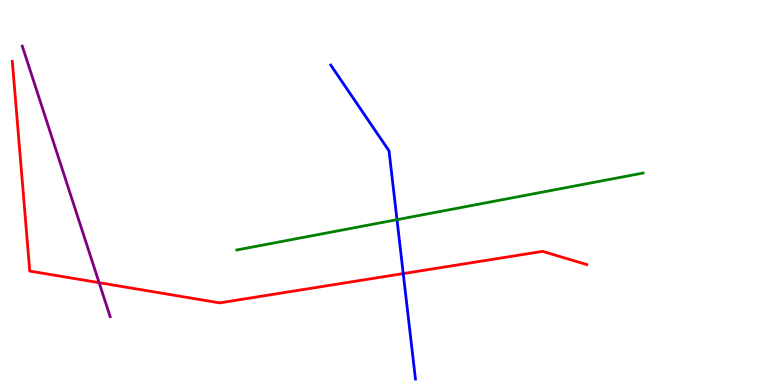[{'lines': ['blue', 'red'], 'intersections': [{'x': 5.2, 'y': 2.89}]}, {'lines': ['green', 'red'], 'intersections': []}, {'lines': ['purple', 'red'], 'intersections': [{'x': 1.28, 'y': 2.66}]}, {'lines': ['blue', 'green'], 'intersections': [{'x': 5.12, 'y': 4.29}]}, {'lines': ['blue', 'purple'], 'intersections': []}, {'lines': ['green', 'purple'], 'intersections': []}]